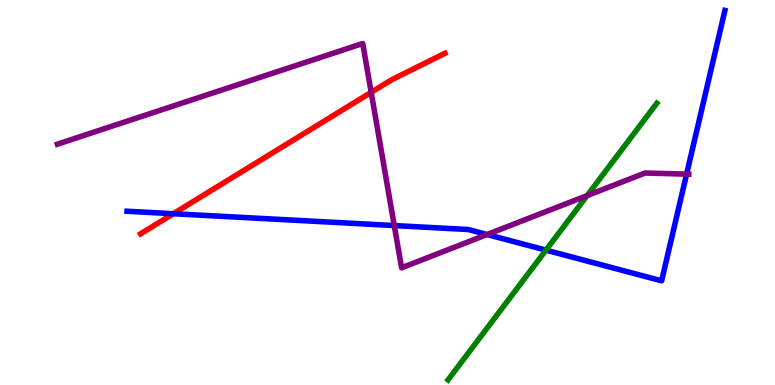[{'lines': ['blue', 'red'], 'intersections': [{'x': 2.24, 'y': 4.45}]}, {'lines': ['green', 'red'], 'intersections': []}, {'lines': ['purple', 'red'], 'intersections': [{'x': 4.79, 'y': 7.6}]}, {'lines': ['blue', 'green'], 'intersections': [{'x': 7.04, 'y': 3.5}]}, {'lines': ['blue', 'purple'], 'intersections': [{'x': 5.09, 'y': 4.14}, {'x': 6.28, 'y': 3.91}, {'x': 8.86, 'y': 5.48}]}, {'lines': ['green', 'purple'], 'intersections': [{'x': 7.58, 'y': 4.92}]}]